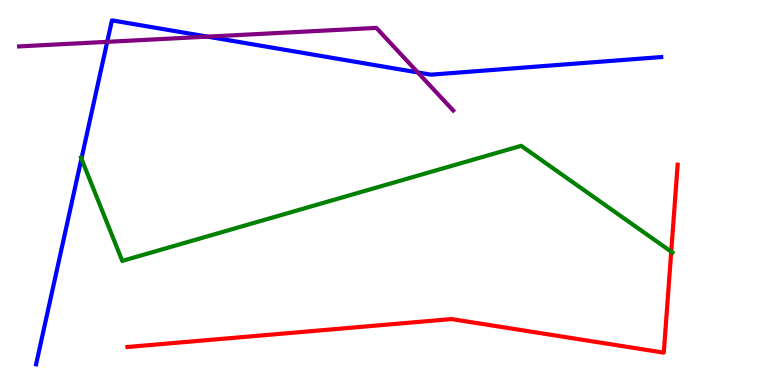[{'lines': ['blue', 'red'], 'intersections': []}, {'lines': ['green', 'red'], 'intersections': [{'x': 8.66, 'y': 3.46}]}, {'lines': ['purple', 'red'], 'intersections': []}, {'lines': ['blue', 'green'], 'intersections': [{'x': 1.05, 'y': 5.88}]}, {'lines': ['blue', 'purple'], 'intersections': [{'x': 1.38, 'y': 8.91}, {'x': 2.68, 'y': 9.05}, {'x': 5.39, 'y': 8.12}]}, {'lines': ['green', 'purple'], 'intersections': []}]